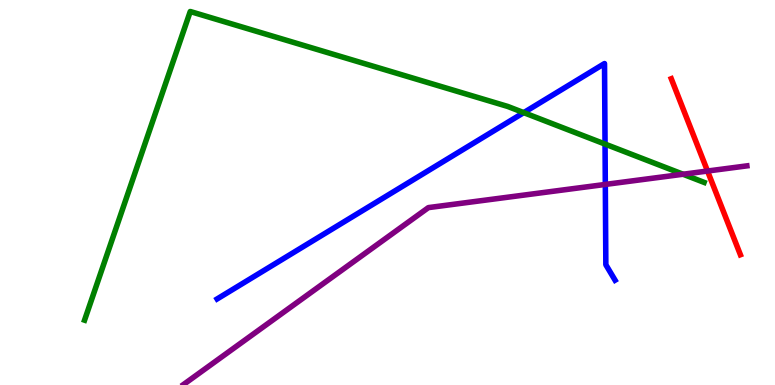[{'lines': ['blue', 'red'], 'intersections': []}, {'lines': ['green', 'red'], 'intersections': []}, {'lines': ['purple', 'red'], 'intersections': [{'x': 9.13, 'y': 5.56}]}, {'lines': ['blue', 'green'], 'intersections': [{'x': 6.76, 'y': 7.07}, {'x': 7.81, 'y': 6.26}]}, {'lines': ['blue', 'purple'], 'intersections': [{'x': 7.81, 'y': 5.21}]}, {'lines': ['green', 'purple'], 'intersections': [{'x': 8.81, 'y': 5.47}]}]